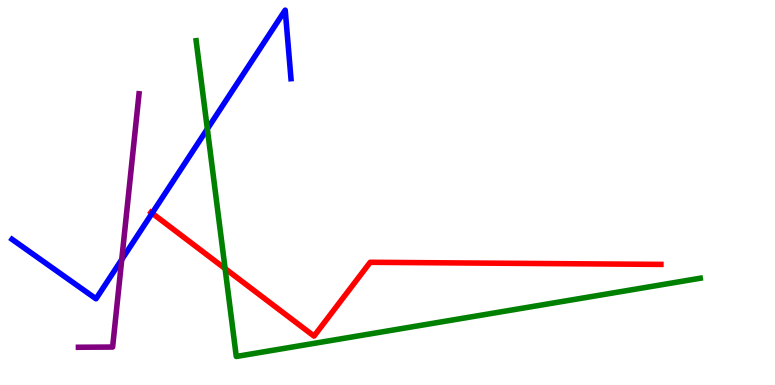[{'lines': ['blue', 'red'], 'intersections': [{'x': 1.96, 'y': 4.46}]}, {'lines': ['green', 'red'], 'intersections': [{'x': 2.9, 'y': 3.02}]}, {'lines': ['purple', 'red'], 'intersections': []}, {'lines': ['blue', 'green'], 'intersections': [{'x': 2.68, 'y': 6.65}]}, {'lines': ['blue', 'purple'], 'intersections': [{'x': 1.57, 'y': 3.26}]}, {'lines': ['green', 'purple'], 'intersections': []}]